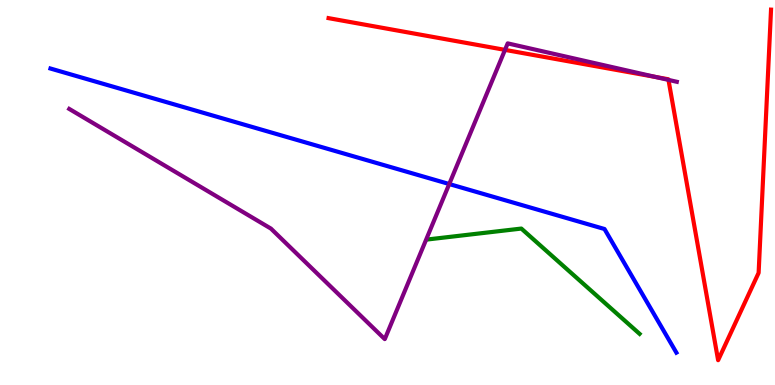[{'lines': ['blue', 'red'], 'intersections': []}, {'lines': ['green', 'red'], 'intersections': []}, {'lines': ['purple', 'red'], 'intersections': [{'x': 6.52, 'y': 8.7}, {'x': 8.46, 'y': 8.0}, {'x': 8.63, 'y': 7.92}]}, {'lines': ['blue', 'green'], 'intersections': []}, {'lines': ['blue', 'purple'], 'intersections': [{'x': 5.8, 'y': 5.22}]}, {'lines': ['green', 'purple'], 'intersections': []}]